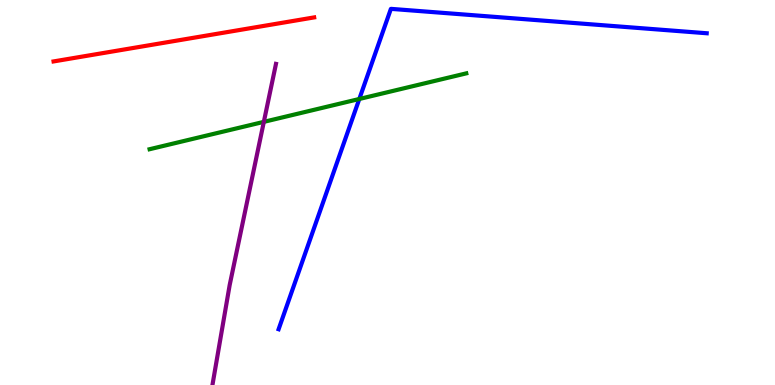[{'lines': ['blue', 'red'], 'intersections': []}, {'lines': ['green', 'red'], 'intersections': []}, {'lines': ['purple', 'red'], 'intersections': []}, {'lines': ['blue', 'green'], 'intersections': [{'x': 4.64, 'y': 7.43}]}, {'lines': ['blue', 'purple'], 'intersections': []}, {'lines': ['green', 'purple'], 'intersections': [{'x': 3.4, 'y': 6.83}]}]